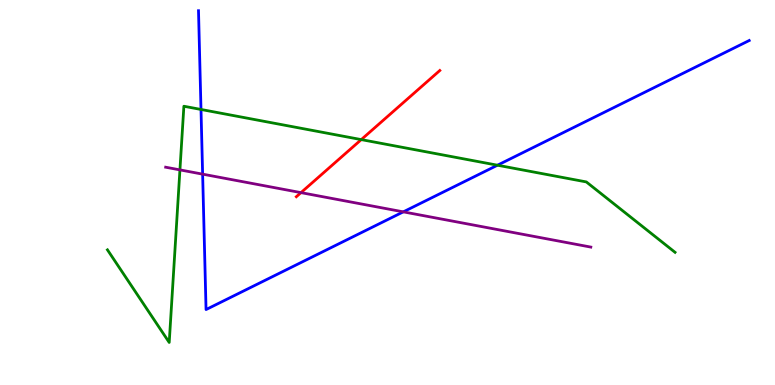[{'lines': ['blue', 'red'], 'intersections': []}, {'lines': ['green', 'red'], 'intersections': [{'x': 4.66, 'y': 6.37}]}, {'lines': ['purple', 'red'], 'intersections': [{'x': 3.88, 'y': 5.0}]}, {'lines': ['blue', 'green'], 'intersections': [{'x': 2.59, 'y': 7.16}, {'x': 6.42, 'y': 5.71}]}, {'lines': ['blue', 'purple'], 'intersections': [{'x': 2.61, 'y': 5.48}, {'x': 5.2, 'y': 4.5}]}, {'lines': ['green', 'purple'], 'intersections': [{'x': 2.32, 'y': 5.59}]}]